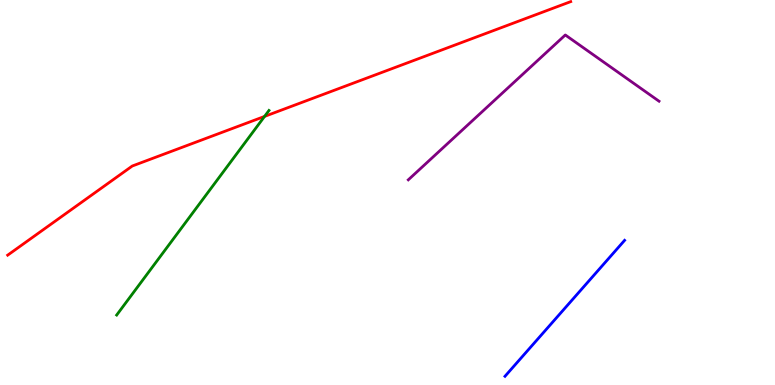[{'lines': ['blue', 'red'], 'intersections': []}, {'lines': ['green', 'red'], 'intersections': [{'x': 3.41, 'y': 6.98}]}, {'lines': ['purple', 'red'], 'intersections': []}, {'lines': ['blue', 'green'], 'intersections': []}, {'lines': ['blue', 'purple'], 'intersections': []}, {'lines': ['green', 'purple'], 'intersections': []}]